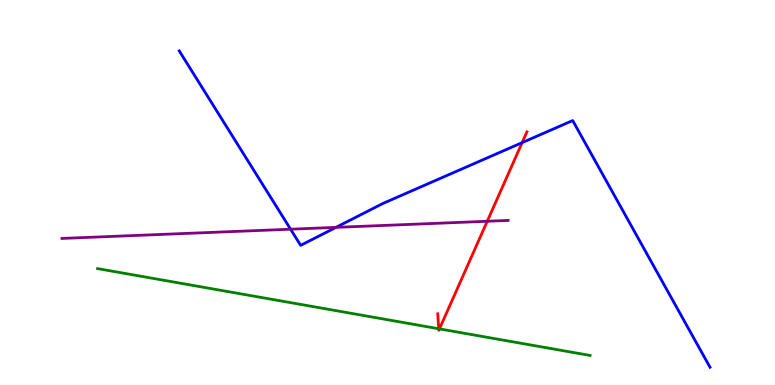[{'lines': ['blue', 'red'], 'intersections': [{'x': 6.74, 'y': 6.3}]}, {'lines': ['green', 'red'], 'intersections': [{'x': 5.66, 'y': 1.46}, {'x': 5.67, 'y': 1.46}]}, {'lines': ['purple', 'red'], 'intersections': [{'x': 6.29, 'y': 4.25}]}, {'lines': ['blue', 'green'], 'intersections': []}, {'lines': ['blue', 'purple'], 'intersections': [{'x': 3.75, 'y': 4.05}, {'x': 4.34, 'y': 4.09}]}, {'lines': ['green', 'purple'], 'intersections': []}]